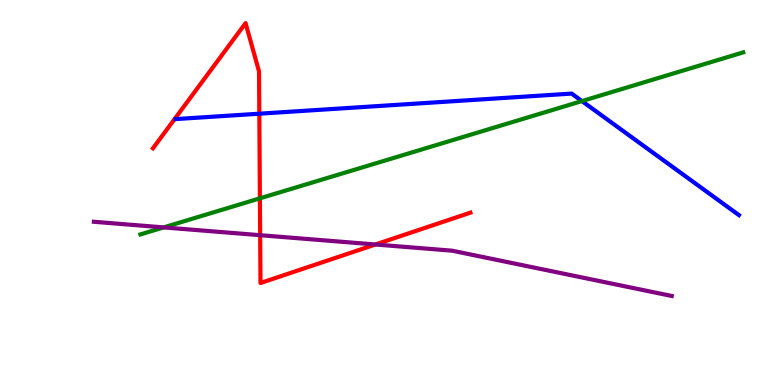[{'lines': ['blue', 'red'], 'intersections': [{'x': 3.35, 'y': 7.05}]}, {'lines': ['green', 'red'], 'intersections': [{'x': 3.35, 'y': 4.85}]}, {'lines': ['purple', 'red'], 'intersections': [{'x': 3.36, 'y': 3.89}, {'x': 4.84, 'y': 3.65}]}, {'lines': ['blue', 'green'], 'intersections': [{'x': 7.51, 'y': 7.37}]}, {'lines': ['blue', 'purple'], 'intersections': []}, {'lines': ['green', 'purple'], 'intersections': [{'x': 2.11, 'y': 4.09}]}]